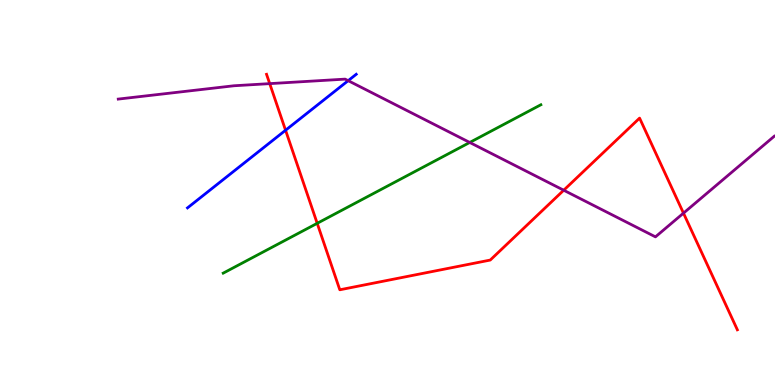[{'lines': ['blue', 'red'], 'intersections': [{'x': 3.68, 'y': 6.62}]}, {'lines': ['green', 'red'], 'intersections': [{'x': 4.09, 'y': 4.2}]}, {'lines': ['purple', 'red'], 'intersections': [{'x': 3.48, 'y': 7.83}, {'x': 7.27, 'y': 5.06}, {'x': 8.82, 'y': 4.46}]}, {'lines': ['blue', 'green'], 'intersections': []}, {'lines': ['blue', 'purple'], 'intersections': [{'x': 4.49, 'y': 7.9}]}, {'lines': ['green', 'purple'], 'intersections': [{'x': 6.06, 'y': 6.3}]}]